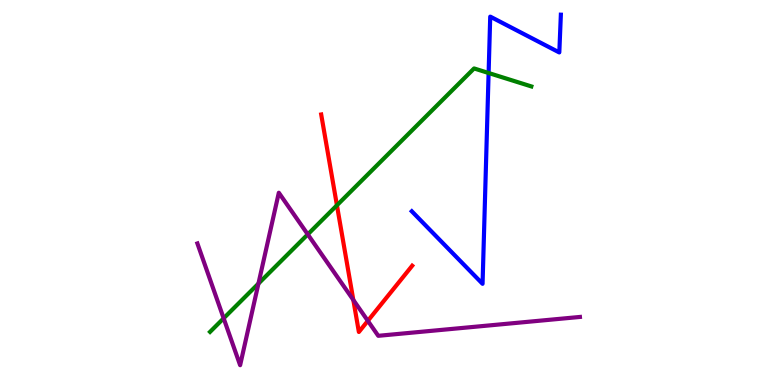[{'lines': ['blue', 'red'], 'intersections': []}, {'lines': ['green', 'red'], 'intersections': [{'x': 4.35, 'y': 4.67}]}, {'lines': ['purple', 'red'], 'intersections': [{'x': 4.56, 'y': 2.21}, {'x': 4.75, 'y': 1.67}]}, {'lines': ['blue', 'green'], 'intersections': [{'x': 6.3, 'y': 8.1}]}, {'lines': ['blue', 'purple'], 'intersections': []}, {'lines': ['green', 'purple'], 'intersections': [{'x': 2.89, 'y': 1.73}, {'x': 3.33, 'y': 2.63}, {'x': 3.97, 'y': 3.91}]}]